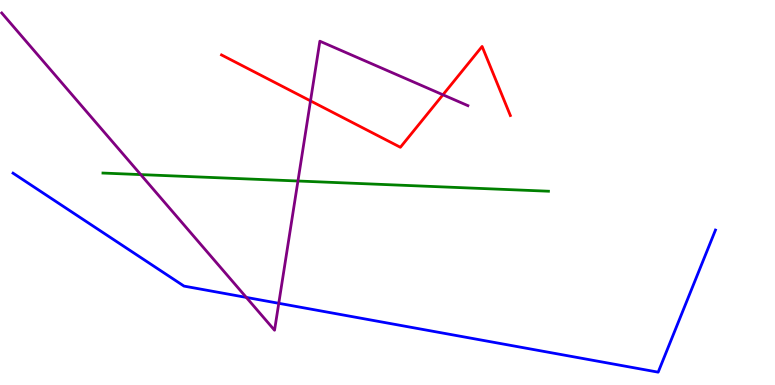[{'lines': ['blue', 'red'], 'intersections': []}, {'lines': ['green', 'red'], 'intersections': []}, {'lines': ['purple', 'red'], 'intersections': [{'x': 4.01, 'y': 7.38}, {'x': 5.72, 'y': 7.54}]}, {'lines': ['blue', 'green'], 'intersections': []}, {'lines': ['blue', 'purple'], 'intersections': [{'x': 3.18, 'y': 2.28}, {'x': 3.6, 'y': 2.12}]}, {'lines': ['green', 'purple'], 'intersections': [{'x': 1.82, 'y': 5.47}, {'x': 3.84, 'y': 5.3}]}]